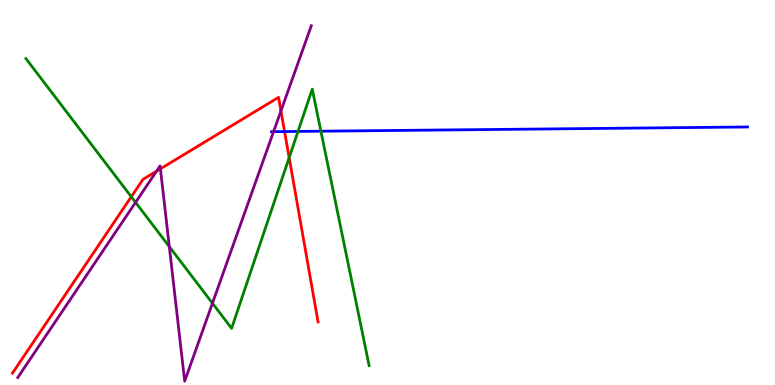[{'lines': ['blue', 'red'], 'intersections': [{'x': 3.67, 'y': 6.58}]}, {'lines': ['green', 'red'], 'intersections': [{'x': 1.69, 'y': 4.89}, {'x': 3.73, 'y': 5.91}]}, {'lines': ['purple', 'red'], 'intersections': [{'x': 2.02, 'y': 5.55}, {'x': 2.07, 'y': 5.61}, {'x': 3.63, 'y': 7.12}]}, {'lines': ['blue', 'green'], 'intersections': [{'x': 3.85, 'y': 6.59}, {'x': 4.14, 'y': 6.59}]}, {'lines': ['blue', 'purple'], 'intersections': [{'x': 3.53, 'y': 6.58}]}, {'lines': ['green', 'purple'], 'intersections': [{'x': 1.75, 'y': 4.74}, {'x': 2.18, 'y': 3.59}, {'x': 2.74, 'y': 2.12}]}]